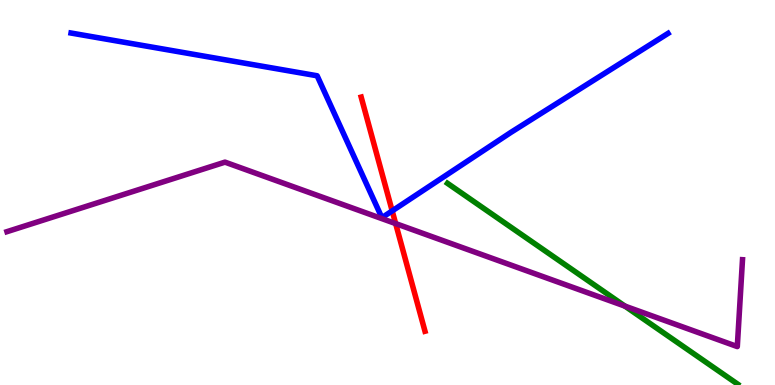[{'lines': ['blue', 'red'], 'intersections': [{'x': 5.06, 'y': 4.52}]}, {'lines': ['green', 'red'], 'intersections': []}, {'lines': ['purple', 'red'], 'intersections': [{'x': 5.11, 'y': 4.19}]}, {'lines': ['blue', 'green'], 'intersections': []}, {'lines': ['blue', 'purple'], 'intersections': []}, {'lines': ['green', 'purple'], 'intersections': [{'x': 8.06, 'y': 2.05}]}]